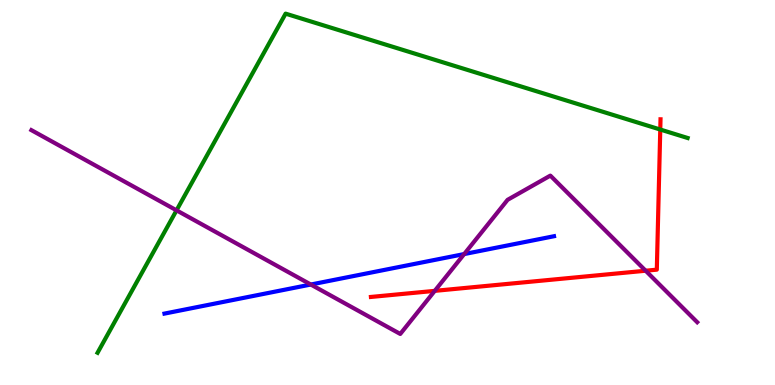[{'lines': ['blue', 'red'], 'intersections': []}, {'lines': ['green', 'red'], 'intersections': [{'x': 8.52, 'y': 6.64}]}, {'lines': ['purple', 'red'], 'intersections': [{'x': 5.61, 'y': 2.45}, {'x': 8.33, 'y': 2.97}]}, {'lines': ['blue', 'green'], 'intersections': []}, {'lines': ['blue', 'purple'], 'intersections': [{'x': 4.01, 'y': 2.61}, {'x': 5.99, 'y': 3.4}]}, {'lines': ['green', 'purple'], 'intersections': [{'x': 2.28, 'y': 4.54}]}]